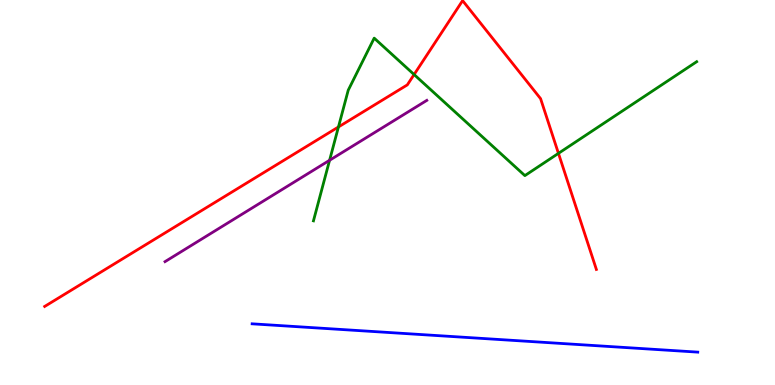[{'lines': ['blue', 'red'], 'intersections': []}, {'lines': ['green', 'red'], 'intersections': [{'x': 4.37, 'y': 6.7}, {'x': 5.34, 'y': 8.06}, {'x': 7.21, 'y': 6.02}]}, {'lines': ['purple', 'red'], 'intersections': []}, {'lines': ['blue', 'green'], 'intersections': []}, {'lines': ['blue', 'purple'], 'intersections': []}, {'lines': ['green', 'purple'], 'intersections': [{'x': 4.25, 'y': 5.84}]}]